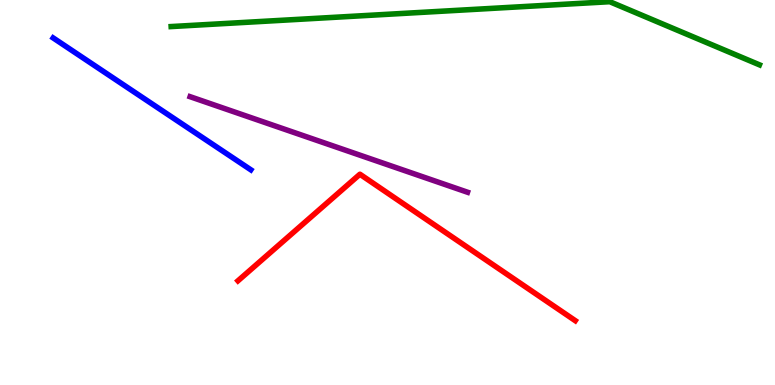[{'lines': ['blue', 'red'], 'intersections': []}, {'lines': ['green', 'red'], 'intersections': []}, {'lines': ['purple', 'red'], 'intersections': []}, {'lines': ['blue', 'green'], 'intersections': []}, {'lines': ['blue', 'purple'], 'intersections': []}, {'lines': ['green', 'purple'], 'intersections': []}]